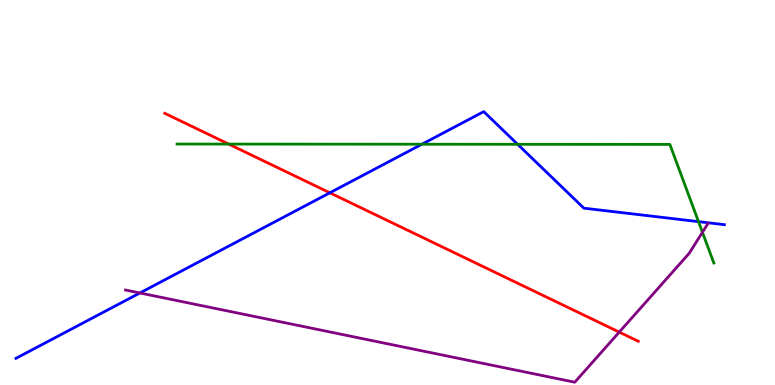[{'lines': ['blue', 'red'], 'intersections': [{'x': 4.26, 'y': 4.99}]}, {'lines': ['green', 'red'], 'intersections': [{'x': 2.95, 'y': 6.26}]}, {'lines': ['purple', 'red'], 'intersections': [{'x': 7.99, 'y': 1.37}]}, {'lines': ['blue', 'green'], 'intersections': [{'x': 5.44, 'y': 6.25}, {'x': 6.68, 'y': 6.25}, {'x': 9.01, 'y': 4.24}]}, {'lines': ['blue', 'purple'], 'intersections': [{'x': 1.81, 'y': 2.39}]}, {'lines': ['green', 'purple'], 'intersections': [{'x': 9.06, 'y': 3.97}]}]